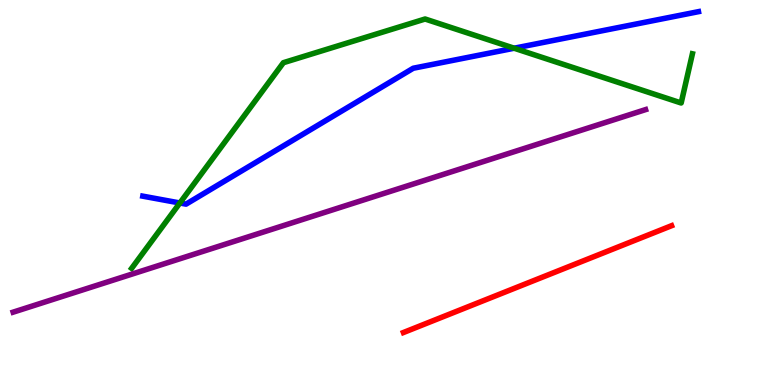[{'lines': ['blue', 'red'], 'intersections': []}, {'lines': ['green', 'red'], 'intersections': []}, {'lines': ['purple', 'red'], 'intersections': []}, {'lines': ['blue', 'green'], 'intersections': [{'x': 2.32, 'y': 4.73}, {'x': 6.63, 'y': 8.75}]}, {'lines': ['blue', 'purple'], 'intersections': []}, {'lines': ['green', 'purple'], 'intersections': []}]